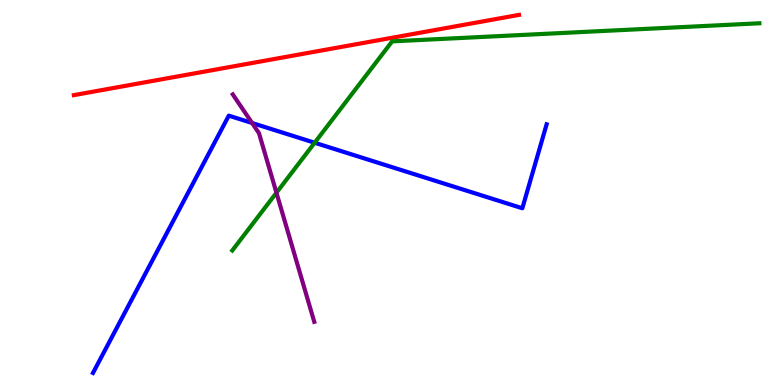[{'lines': ['blue', 'red'], 'intersections': []}, {'lines': ['green', 'red'], 'intersections': []}, {'lines': ['purple', 'red'], 'intersections': []}, {'lines': ['blue', 'green'], 'intersections': [{'x': 4.06, 'y': 6.29}]}, {'lines': ['blue', 'purple'], 'intersections': [{'x': 3.25, 'y': 6.81}]}, {'lines': ['green', 'purple'], 'intersections': [{'x': 3.57, 'y': 4.99}]}]